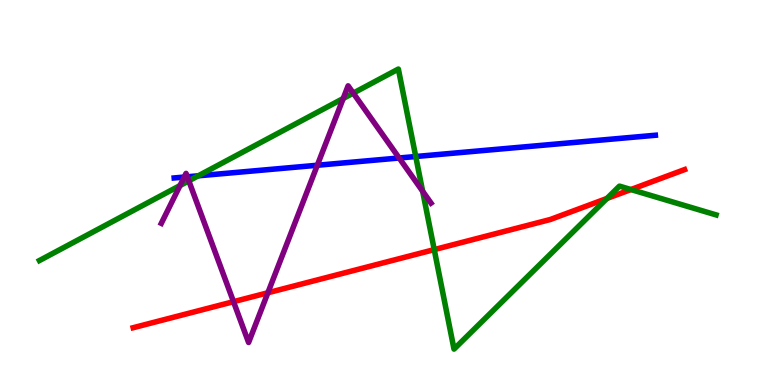[{'lines': ['blue', 'red'], 'intersections': []}, {'lines': ['green', 'red'], 'intersections': [{'x': 5.6, 'y': 3.52}, {'x': 7.83, 'y': 4.85}, {'x': 8.14, 'y': 5.08}]}, {'lines': ['purple', 'red'], 'intersections': [{'x': 3.01, 'y': 2.16}, {'x': 3.46, 'y': 2.4}]}, {'lines': ['blue', 'green'], 'intersections': [{'x': 2.56, 'y': 5.43}, {'x': 5.36, 'y': 5.93}]}, {'lines': ['blue', 'purple'], 'intersections': [{'x': 2.38, 'y': 5.4}, {'x': 2.42, 'y': 5.41}, {'x': 4.09, 'y': 5.71}, {'x': 5.15, 'y': 5.9}]}, {'lines': ['green', 'purple'], 'intersections': [{'x': 2.32, 'y': 5.18}, {'x': 2.44, 'y': 5.3}, {'x': 4.43, 'y': 7.44}, {'x': 4.56, 'y': 7.58}, {'x': 5.45, 'y': 5.03}]}]